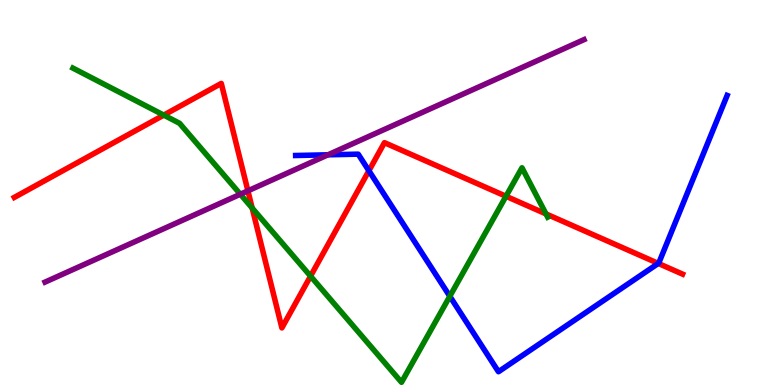[{'lines': ['blue', 'red'], 'intersections': [{'x': 4.76, 'y': 5.56}, {'x': 8.49, 'y': 3.16}]}, {'lines': ['green', 'red'], 'intersections': [{'x': 2.11, 'y': 7.01}, {'x': 3.25, 'y': 4.6}, {'x': 4.01, 'y': 2.83}, {'x': 6.53, 'y': 4.9}, {'x': 7.05, 'y': 4.44}]}, {'lines': ['purple', 'red'], 'intersections': [{'x': 3.2, 'y': 5.04}]}, {'lines': ['blue', 'green'], 'intersections': [{'x': 5.8, 'y': 2.3}]}, {'lines': ['blue', 'purple'], 'intersections': [{'x': 4.23, 'y': 5.98}]}, {'lines': ['green', 'purple'], 'intersections': [{'x': 3.1, 'y': 4.95}]}]